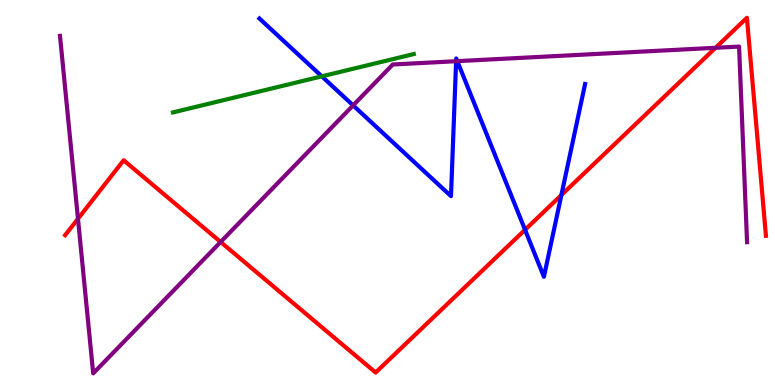[{'lines': ['blue', 'red'], 'intersections': [{'x': 6.77, 'y': 4.03}, {'x': 7.24, 'y': 4.93}]}, {'lines': ['green', 'red'], 'intersections': []}, {'lines': ['purple', 'red'], 'intersections': [{'x': 1.01, 'y': 4.32}, {'x': 2.85, 'y': 3.71}, {'x': 9.23, 'y': 8.76}]}, {'lines': ['blue', 'green'], 'intersections': [{'x': 4.15, 'y': 8.02}]}, {'lines': ['blue', 'purple'], 'intersections': [{'x': 4.56, 'y': 7.26}, {'x': 5.89, 'y': 8.41}, {'x': 5.9, 'y': 8.41}]}, {'lines': ['green', 'purple'], 'intersections': []}]